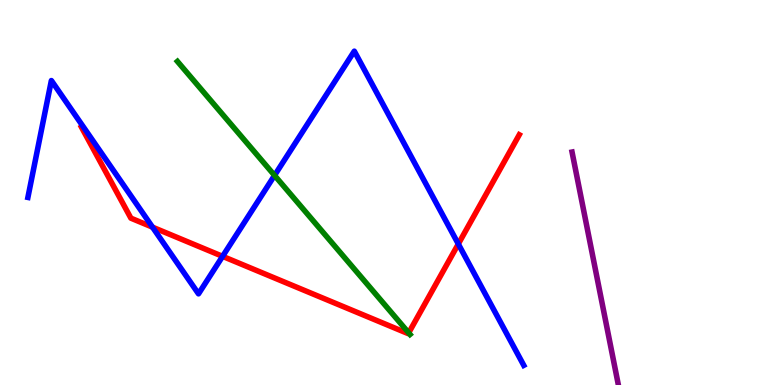[{'lines': ['blue', 'red'], 'intersections': [{'x': 1.97, 'y': 4.1}, {'x': 2.87, 'y': 3.34}, {'x': 5.91, 'y': 3.66}]}, {'lines': ['green', 'red'], 'intersections': [{'x': 5.27, 'y': 1.35}]}, {'lines': ['purple', 'red'], 'intersections': []}, {'lines': ['blue', 'green'], 'intersections': [{'x': 3.54, 'y': 5.44}]}, {'lines': ['blue', 'purple'], 'intersections': []}, {'lines': ['green', 'purple'], 'intersections': []}]